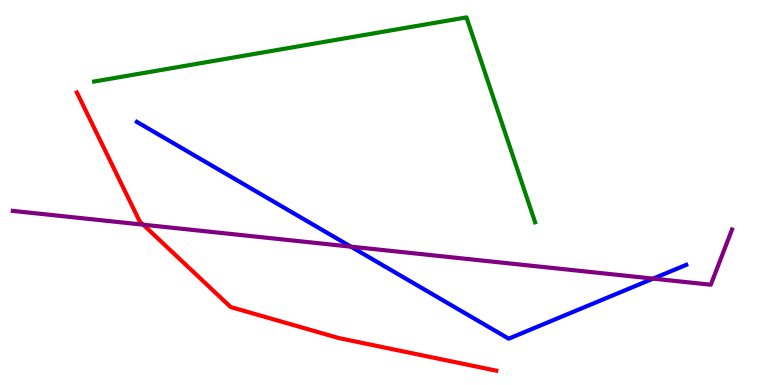[{'lines': ['blue', 'red'], 'intersections': []}, {'lines': ['green', 'red'], 'intersections': []}, {'lines': ['purple', 'red'], 'intersections': [{'x': 1.85, 'y': 4.16}]}, {'lines': ['blue', 'green'], 'intersections': []}, {'lines': ['blue', 'purple'], 'intersections': [{'x': 4.53, 'y': 3.59}, {'x': 8.43, 'y': 2.76}]}, {'lines': ['green', 'purple'], 'intersections': []}]